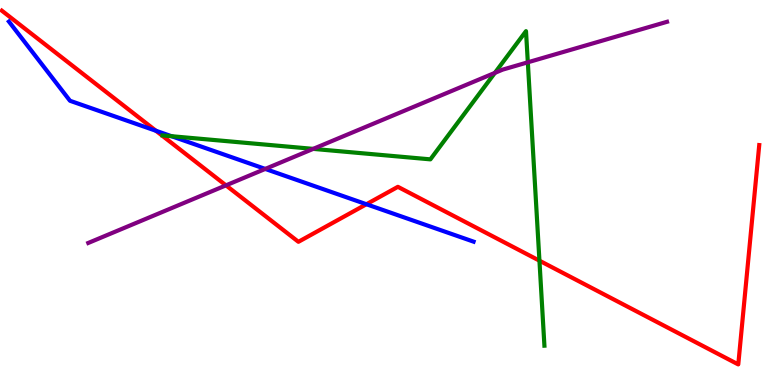[{'lines': ['blue', 'red'], 'intersections': [{'x': 2.01, 'y': 6.6}, {'x': 4.73, 'y': 4.7}]}, {'lines': ['green', 'red'], 'intersections': [{'x': 6.96, 'y': 3.23}]}, {'lines': ['purple', 'red'], 'intersections': [{'x': 2.92, 'y': 5.19}]}, {'lines': ['blue', 'green'], 'intersections': [{'x': 2.21, 'y': 6.46}]}, {'lines': ['blue', 'purple'], 'intersections': [{'x': 3.42, 'y': 5.61}]}, {'lines': ['green', 'purple'], 'intersections': [{'x': 4.04, 'y': 6.13}, {'x': 6.39, 'y': 8.11}, {'x': 6.81, 'y': 8.38}]}]